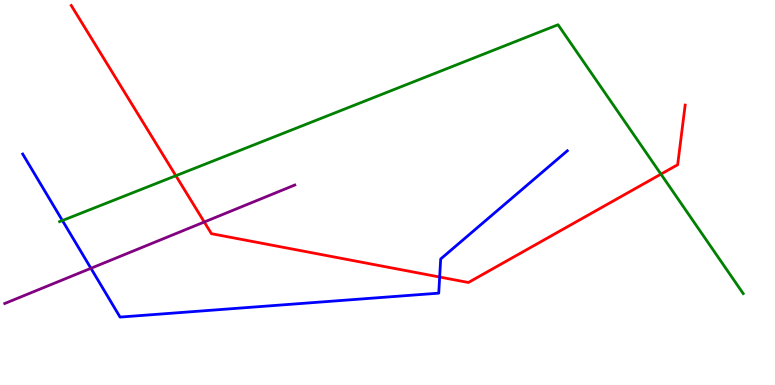[{'lines': ['blue', 'red'], 'intersections': [{'x': 5.67, 'y': 2.8}]}, {'lines': ['green', 'red'], 'intersections': [{'x': 2.27, 'y': 5.44}, {'x': 8.53, 'y': 5.48}]}, {'lines': ['purple', 'red'], 'intersections': [{'x': 2.64, 'y': 4.23}]}, {'lines': ['blue', 'green'], 'intersections': [{'x': 0.805, 'y': 4.27}]}, {'lines': ['blue', 'purple'], 'intersections': [{'x': 1.17, 'y': 3.03}]}, {'lines': ['green', 'purple'], 'intersections': []}]